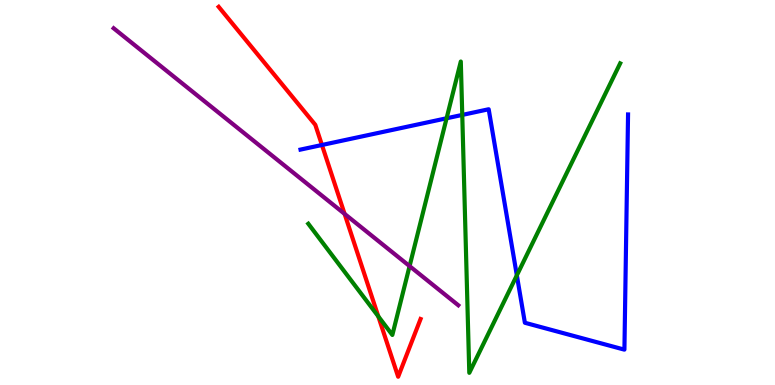[{'lines': ['blue', 'red'], 'intersections': [{'x': 4.15, 'y': 6.23}]}, {'lines': ['green', 'red'], 'intersections': [{'x': 4.88, 'y': 1.78}]}, {'lines': ['purple', 'red'], 'intersections': [{'x': 4.45, 'y': 4.44}]}, {'lines': ['blue', 'green'], 'intersections': [{'x': 5.76, 'y': 6.93}, {'x': 5.96, 'y': 7.02}, {'x': 6.67, 'y': 2.85}]}, {'lines': ['blue', 'purple'], 'intersections': []}, {'lines': ['green', 'purple'], 'intersections': [{'x': 5.28, 'y': 3.09}]}]